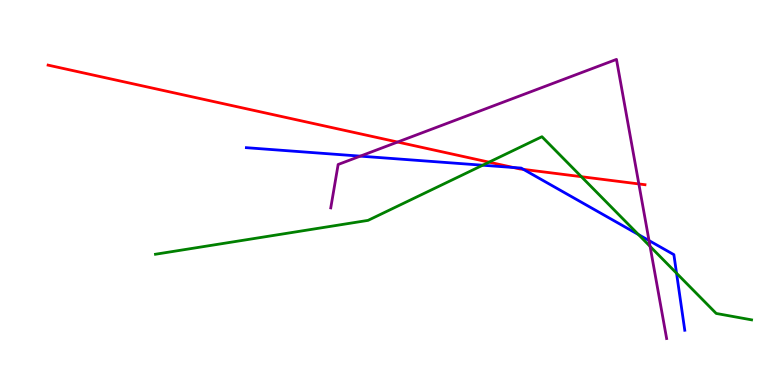[{'lines': ['blue', 'red'], 'intersections': [{'x': 6.62, 'y': 5.65}, {'x': 6.75, 'y': 5.6}]}, {'lines': ['green', 'red'], 'intersections': [{'x': 6.31, 'y': 5.79}, {'x': 7.5, 'y': 5.41}]}, {'lines': ['purple', 'red'], 'intersections': [{'x': 5.13, 'y': 6.31}, {'x': 8.24, 'y': 5.22}]}, {'lines': ['blue', 'green'], 'intersections': [{'x': 6.23, 'y': 5.71}, {'x': 8.24, 'y': 3.91}, {'x': 8.73, 'y': 2.9}]}, {'lines': ['blue', 'purple'], 'intersections': [{'x': 4.65, 'y': 5.94}, {'x': 8.37, 'y': 3.75}]}, {'lines': ['green', 'purple'], 'intersections': [{'x': 8.39, 'y': 3.6}]}]